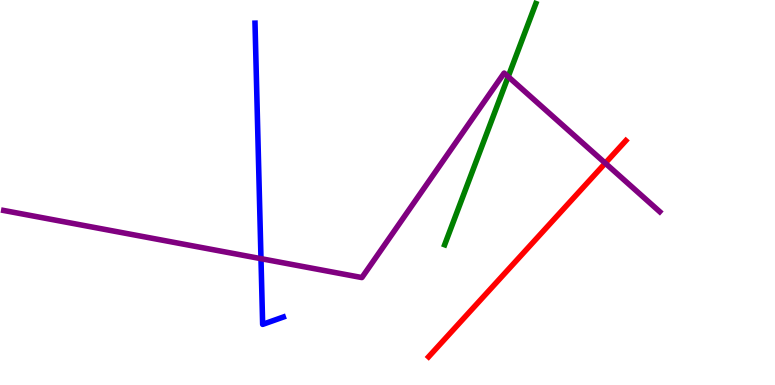[{'lines': ['blue', 'red'], 'intersections': []}, {'lines': ['green', 'red'], 'intersections': []}, {'lines': ['purple', 'red'], 'intersections': [{'x': 7.81, 'y': 5.76}]}, {'lines': ['blue', 'green'], 'intersections': []}, {'lines': ['blue', 'purple'], 'intersections': [{'x': 3.37, 'y': 3.28}]}, {'lines': ['green', 'purple'], 'intersections': [{'x': 6.56, 'y': 8.01}]}]